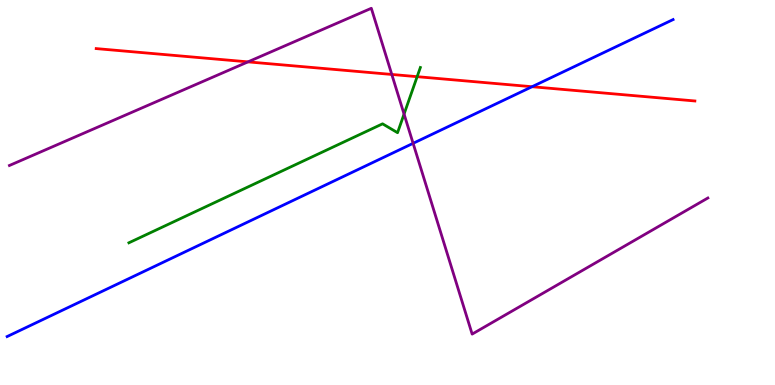[{'lines': ['blue', 'red'], 'intersections': [{'x': 6.86, 'y': 7.75}]}, {'lines': ['green', 'red'], 'intersections': [{'x': 5.38, 'y': 8.01}]}, {'lines': ['purple', 'red'], 'intersections': [{'x': 3.2, 'y': 8.39}, {'x': 5.06, 'y': 8.07}]}, {'lines': ['blue', 'green'], 'intersections': []}, {'lines': ['blue', 'purple'], 'intersections': [{'x': 5.33, 'y': 6.28}]}, {'lines': ['green', 'purple'], 'intersections': [{'x': 5.21, 'y': 7.04}]}]